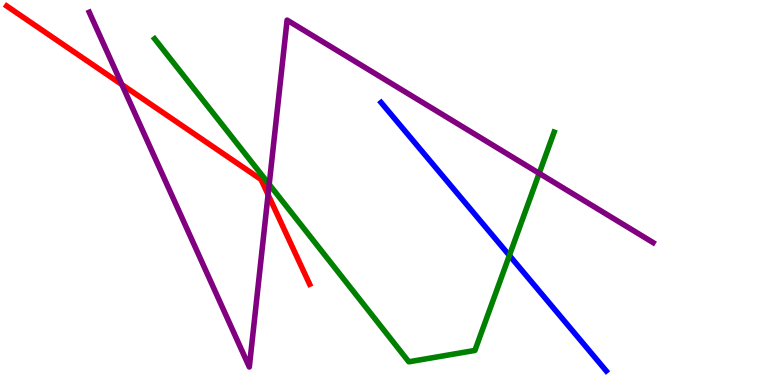[{'lines': ['blue', 'red'], 'intersections': []}, {'lines': ['green', 'red'], 'intersections': []}, {'lines': ['purple', 'red'], 'intersections': [{'x': 1.57, 'y': 7.8}, {'x': 3.46, 'y': 4.94}]}, {'lines': ['blue', 'green'], 'intersections': [{'x': 6.57, 'y': 3.36}]}, {'lines': ['blue', 'purple'], 'intersections': []}, {'lines': ['green', 'purple'], 'intersections': [{'x': 3.47, 'y': 5.21}, {'x': 6.96, 'y': 5.5}]}]